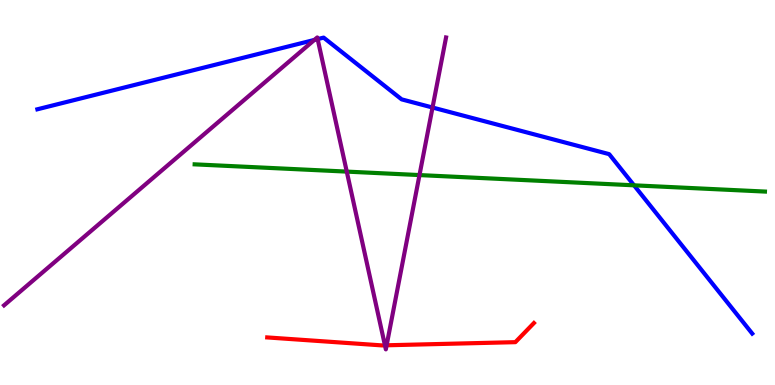[{'lines': ['blue', 'red'], 'intersections': []}, {'lines': ['green', 'red'], 'intersections': []}, {'lines': ['purple', 'red'], 'intersections': [{'x': 4.97, 'y': 1.03}, {'x': 4.99, 'y': 1.03}]}, {'lines': ['blue', 'green'], 'intersections': [{'x': 8.18, 'y': 5.19}]}, {'lines': ['blue', 'purple'], 'intersections': [{'x': 4.06, 'y': 8.96}, {'x': 4.1, 'y': 8.98}, {'x': 5.58, 'y': 7.21}]}, {'lines': ['green', 'purple'], 'intersections': [{'x': 4.47, 'y': 5.54}, {'x': 5.41, 'y': 5.45}]}]